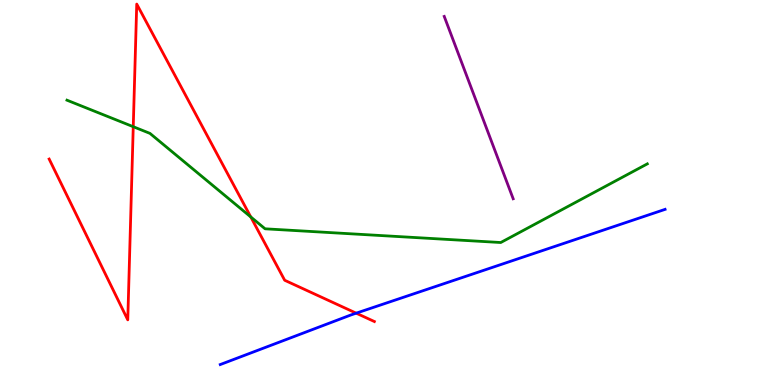[{'lines': ['blue', 'red'], 'intersections': [{'x': 4.6, 'y': 1.87}]}, {'lines': ['green', 'red'], 'intersections': [{'x': 1.72, 'y': 6.71}, {'x': 3.24, 'y': 4.37}]}, {'lines': ['purple', 'red'], 'intersections': []}, {'lines': ['blue', 'green'], 'intersections': []}, {'lines': ['blue', 'purple'], 'intersections': []}, {'lines': ['green', 'purple'], 'intersections': []}]